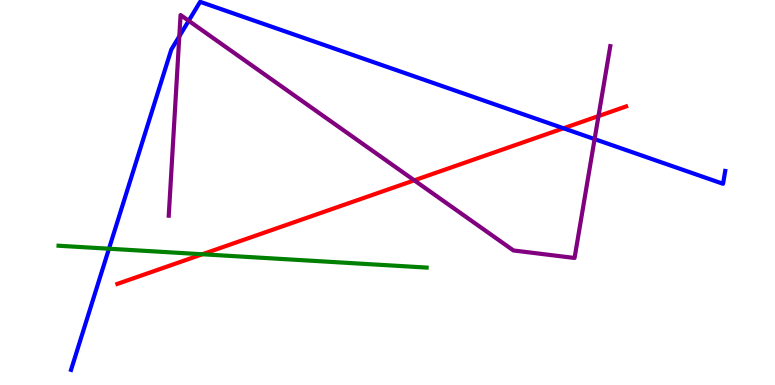[{'lines': ['blue', 'red'], 'intersections': [{'x': 7.27, 'y': 6.67}]}, {'lines': ['green', 'red'], 'intersections': [{'x': 2.61, 'y': 3.4}]}, {'lines': ['purple', 'red'], 'intersections': [{'x': 5.35, 'y': 5.32}, {'x': 7.72, 'y': 6.99}]}, {'lines': ['blue', 'green'], 'intersections': [{'x': 1.41, 'y': 3.54}]}, {'lines': ['blue', 'purple'], 'intersections': [{'x': 2.31, 'y': 9.06}, {'x': 2.43, 'y': 9.46}, {'x': 7.67, 'y': 6.39}]}, {'lines': ['green', 'purple'], 'intersections': []}]